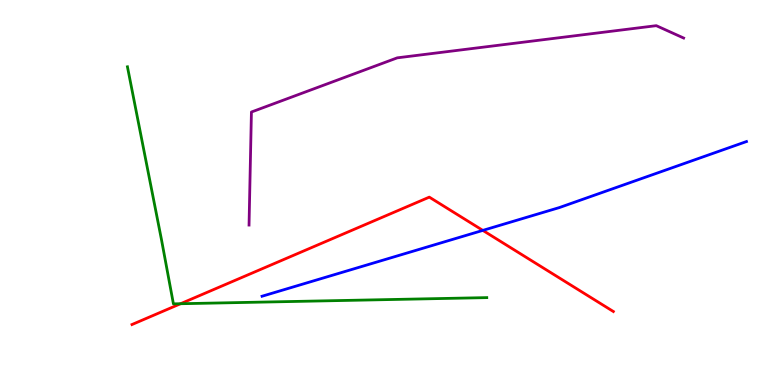[{'lines': ['blue', 'red'], 'intersections': [{'x': 6.23, 'y': 4.02}]}, {'lines': ['green', 'red'], 'intersections': [{'x': 2.33, 'y': 2.11}]}, {'lines': ['purple', 'red'], 'intersections': []}, {'lines': ['blue', 'green'], 'intersections': []}, {'lines': ['blue', 'purple'], 'intersections': []}, {'lines': ['green', 'purple'], 'intersections': []}]